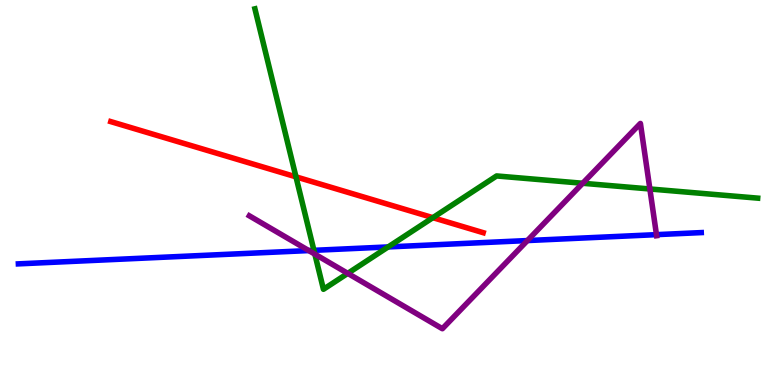[{'lines': ['blue', 'red'], 'intersections': []}, {'lines': ['green', 'red'], 'intersections': [{'x': 3.82, 'y': 5.41}, {'x': 5.59, 'y': 4.35}]}, {'lines': ['purple', 'red'], 'intersections': []}, {'lines': ['blue', 'green'], 'intersections': [{'x': 4.05, 'y': 3.5}, {'x': 5.01, 'y': 3.59}]}, {'lines': ['blue', 'purple'], 'intersections': [{'x': 3.98, 'y': 3.49}, {'x': 6.81, 'y': 3.75}, {'x': 8.47, 'y': 3.91}]}, {'lines': ['green', 'purple'], 'intersections': [{'x': 4.06, 'y': 3.4}, {'x': 4.49, 'y': 2.9}, {'x': 7.52, 'y': 5.24}, {'x': 8.39, 'y': 5.09}]}]